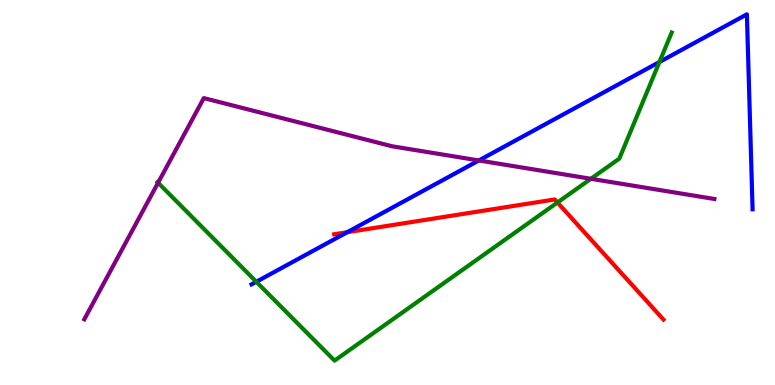[{'lines': ['blue', 'red'], 'intersections': [{'x': 4.48, 'y': 3.97}]}, {'lines': ['green', 'red'], 'intersections': [{'x': 7.19, 'y': 4.74}]}, {'lines': ['purple', 'red'], 'intersections': []}, {'lines': ['blue', 'green'], 'intersections': [{'x': 3.31, 'y': 2.68}, {'x': 8.51, 'y': 8.39}]}, {'lines': ['blue', 'purple'], 'intersections': [{'x': 6.18, 'y': 5.83}]}, {'lines': ['green', 'purple'], 'intersections': [{'x': 2.04, 'y': 5.25}, {'x': 7.62, 'y': 5.36}]}]